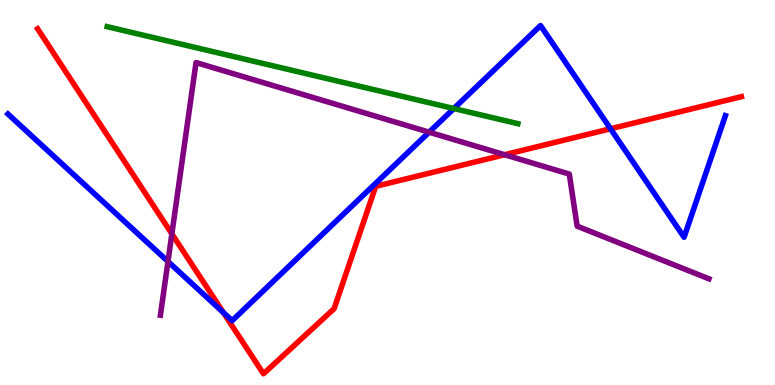[{'lines': ['blue', 'red'], 'intersections': [{'x': 2.88, 'y': 1.88}, {'x': 7.88, 'y': 6.66}]}, {'lines': ['green', 'red'], 'intersections': []}, {'lines': ['purple', 'red'], 'intersections': [{'x': 2.22, 'y': 3.93}, {'x': 6.51, 'y': 5.98}]}, {'lines': ['blue', 'green'], 'intersections': [{'x': 5.86, 'y': 7.18}]}, {'lines': ['blue', 'purple'], 'intersections': [{'x': 2.17, 'y': 3.21}, {'x': 5.54, 'y': 6.57}]}, {'lines': ['green', 'purple'], 'intersections': []}]